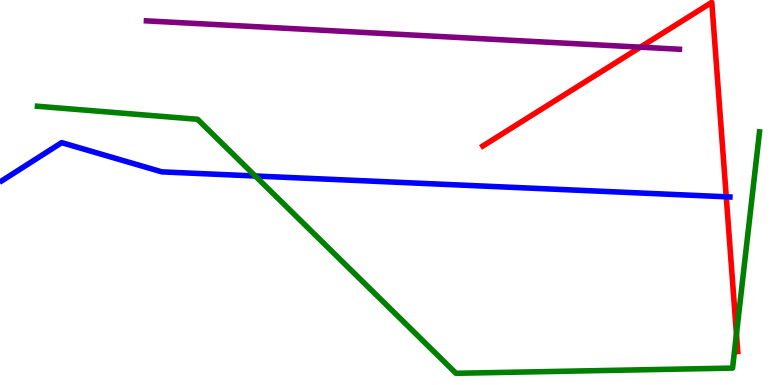[{'lines': ['blue', 'red'], 'intersections': [{'x': 9.37, 'y': 4.89}]}, {'lines': ['green', 'red'], 'intersections': [{'x': 9.5, 'y': 1.32}]}, {'lines': ['purple', 'red'], 'intersections': [{'x': 8.26, 'y': 8.77}]}, {'lines': ['blue', 'green'], 'intersections': [{'x': 3.29, 'y': 5.43}]}, {'lines': ['blue', 'purple'], 'intersections': []}, {'lines': ['green', 'purple'], 'intersections': []}]